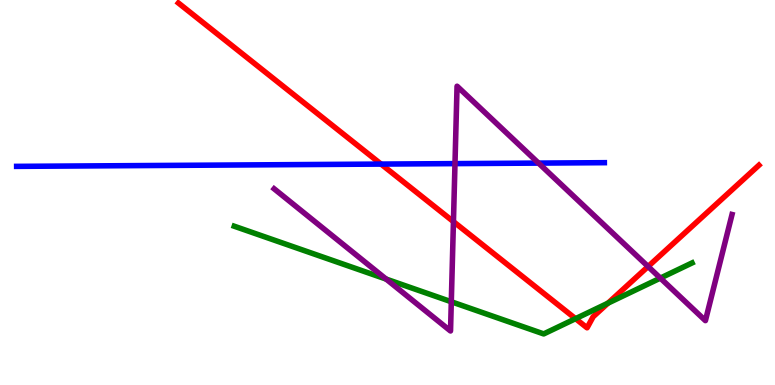[{'lines': ['blue', 'red'], 'intersections': [{'x': 4.92, 'y': 5.74}]}, {'lines': ['green', 'red'], 'intersections': [{'x': 7.43, 'y': 1.72}, {'x': 7.84, 'y': 2.13}]}, {'lines': ['purple', 'red'], 'intersections': [{'x': 5.85, 'y': 4.24}, {'x': 8.36, 'y': 3.08}]}, {'lines': ['blue', 'green'], 'intersections': []}, {'lines': ['blue', 'purple'], 'intersections': [{'x': 5.87, 'y': 5.75}, {'x': 6.95, 'y': 5.76}]}, {'lines': ['green', 'purple'], 'intersections': [{'x': 4.98, 'y': 2.75}, {'x': 5.82, 'y': 2.16}, {'x': 8.52, 'y': 2.78}]}]